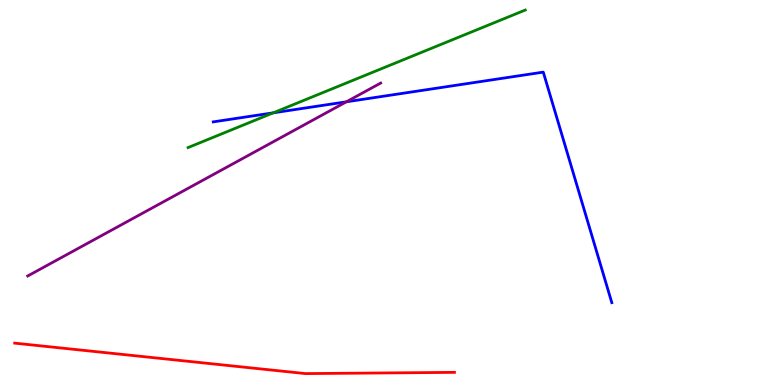[{'lines': ['blue', 'red'], 'intersections': []}, {'lines': ['green', 'red'], 'intersections': []}, {'lines': ['purple', 'red'], 'intersections': []}, {'lines': ['blue', 'green'], 'intersections': [{'x': 3.53, 'y': 7.07}]}, {'lines': ['blue', 'purple'], 'intersections': [{'x': 4.47, 'y': 7.36}]}, {'lines': ['green', 'purple'], 'intersections': []}]